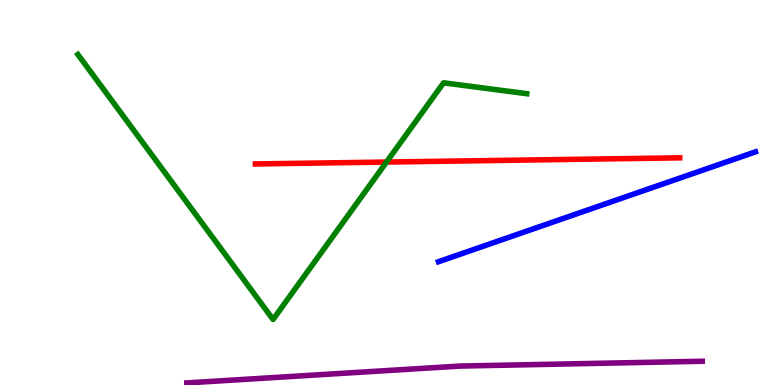[{'lines': ['blue', 'red'], 'intersections': []}, {'lines': ['green', 'red'], 'intersections': [{'x': 4.99, 'y': 5.79}]}, {'lines': ['purple', 'red'], 'intersections': []}, {'lines': ['blue', 'green'], 'intersections': []}, {'lines': ['blue', 'purple'], 'intersections': []}, {'lines': ['green', 'purple'], 'intersections': []}]